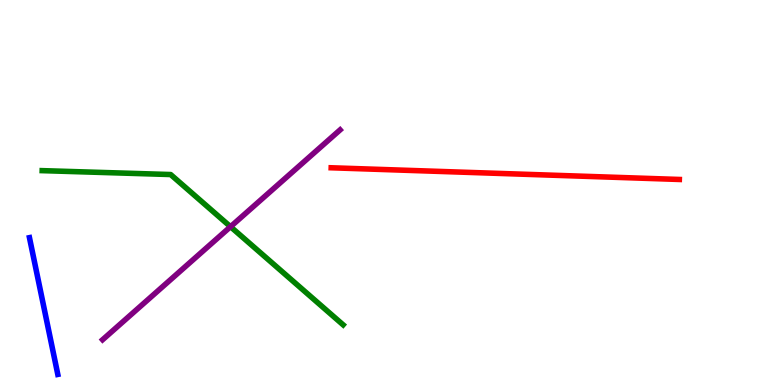[{'lines': ['blue', 'red'], 'intersections': []}, {'lines': ['green', 'red'], 'intersections': []}, {'lines': ['purple', 'red'], 'intersections': []}, {'lines': ['blue', 'green'], 'intersections': []}, {'lines': ['blue', 'purple'], 'intersections': []}, {'lines': ['green', 'purple'], 'intersections': [{'x': 2.97, 'y': 4.11}]}]